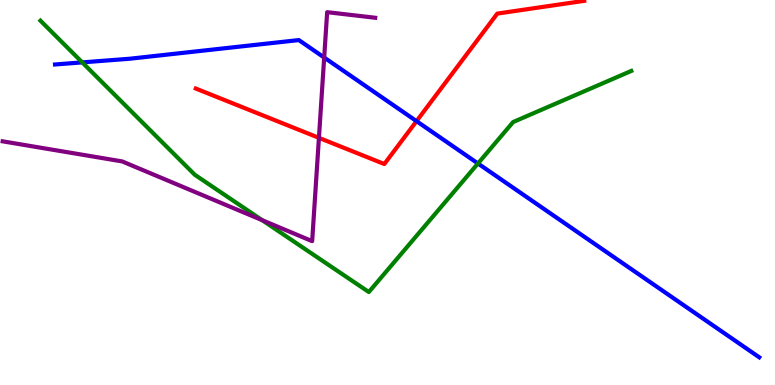[{'lines': ['blue', 'red'], 'intersections': [{'x': 5.37, 'y': 6.85}]}, {'lines': ['green', 'red'], 'intersections': []}, {'lines': ['purple', 'red'], 'intersections': [{'x': 4.12, 'y': 6.42}]}, {'lines': ['blue', 'green'], 'intersections': [{'x': 1.06, 'y': 8.38}, {'x': 6.17, 'y': 5.75}]}, {'lines': ['blue', 'purple'], 'intersections': [{'x': 4.18, 'y': 8.51}]}, {'lines': ['green', 'purple'], 'intersections': [{'x': 3.38, 'y': 4.28}]}]